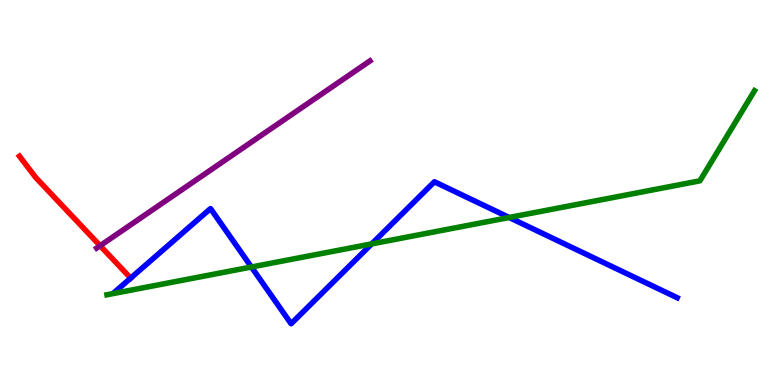[{'lines': ['blue', 'red'], 'intersections': [{'x': 1.69, 'y': 2.78}]}, {'lines': ['green', 'red'], 'intersections': []}, {'lines': ['purple', 'red'], 'intersections': [{'x': 1.29, 'y': 3.62}]}, {'lines': ['blue', 'green'], 'intersections': [{'x': 3.24, 'y': 3.06}, {'x': 4.8, 'y': 3.67}, {'x': 6.57, 'y': 4.35}]}, {'lines': ['blue', 'purple'], 'intersections': []}, {'lines': ['green', 'purple'], 'intersections': []}]